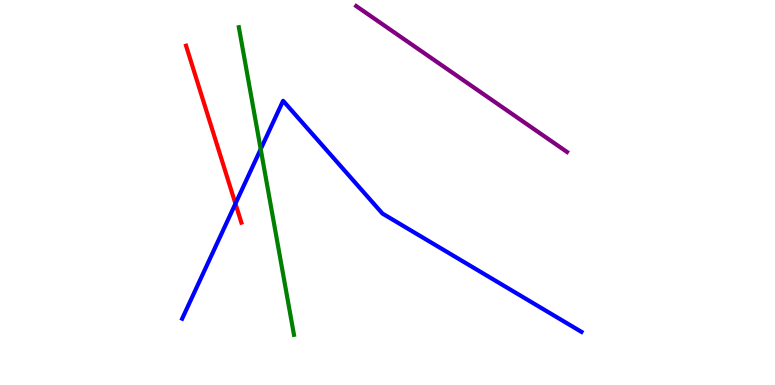[{'lines': ['blue', 'red'], 'intersections': [{'x': 3.04, 'y': 4.71}]}, {'lines': ['green', 'red'], 'intersections': []}, {'lines': ['purple', 'red'], 'intersections': []}, {'lines': ['blue', 'green'], 'intersections': [{'x': 3.36, 'y': 6.13}]}, {'lines': ['blue', 'purple'], 'intersections': []}, {'lines': ['green', 'purple'], 'intersections': []}]